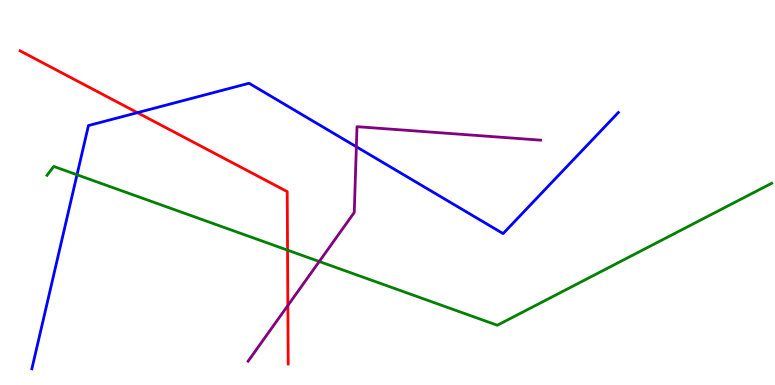[{'lines': ['blue', 'red'], 'intersections': [{'x': 1.77, 'y': 7.07}]}, {'lines': ['green', 'red'], 'intersections': [{'x': 3.71, 'y': 3.5}]}, {'lines': ['purple', 'red'], 'intersections': [{'x': 3.71, 'y': 2.07}]}, {'lines': ['blue', 'green'], 'intersections': [{'x': 0.994, 'y': 5.46}]}, {'lines': ['blue', 'purple'], 'intersections': [{'x': 4.6, 'y': 6.19}]}, {'lines': ['green', 'purple'], 'intersections': [{'x': 4.12, 'y': 3.21}]}]